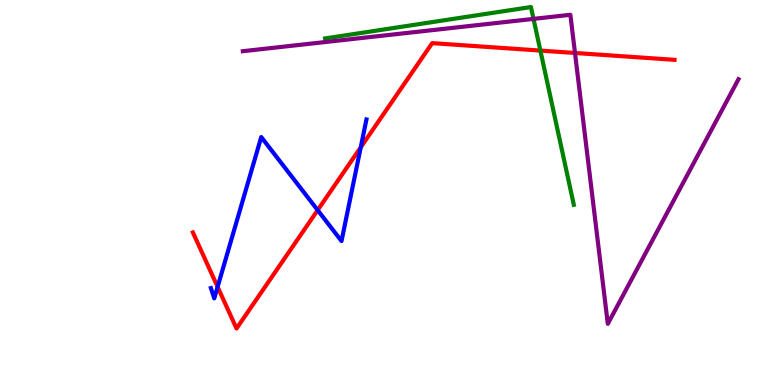[{'lines': ['blue', 'red'], 'intersections': [{'x': 2.81, 'y': 2.55}, {'x': 4.1, 'y': 4.54}, {'x': 4.65, 'y': 6.17}]}, {'lines': ['green', 'red'], 'intersections': [{'x': 6.97, 'y': 8.69}]}, {'lines': ['purple', 'red'], 'intersections': [{'x': 7.42, 'y': 8.62}]}, {'lines': ['blue', 'green'], 'intersections': []}, {'lines': ['blue', 'purple'], 'intersections': []}, {'lines': ['green', 'purple'], 'intersections': [{'x': 6.88, 'y': 9.51}]}]